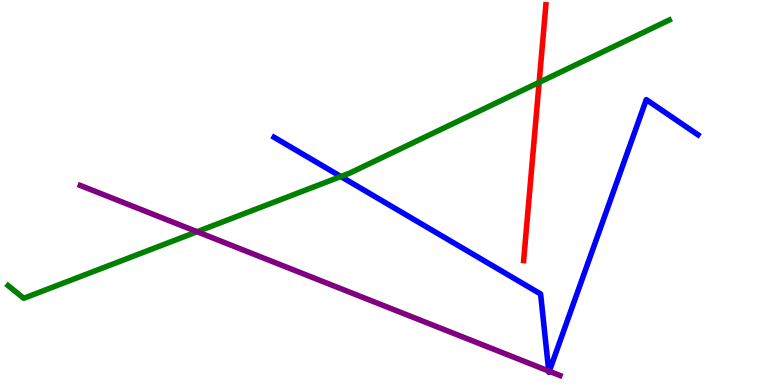[{'lines': ['blue', 'red'], 'intersections': []}, {'lines': ['green', 'red'], 'intersections': [{'x': 6.96, 'y': 7.86}]}, {'lines': ['purple', 'red'], 'intersections': []}, {'lines': ['blue', 'green'], 'intersections': [{'x': 4.4, 'y': 5.42}]}, {'lines': ['blue', 'purple'], 'intersections': [{'x': 7.08, 'y': 0.363}, {'x': 7.09, 'y': 0.357}]}, {'lines': ['green', 'purple'], 'intersections': [{'x': 2.54, 'y': 3.98}]}]